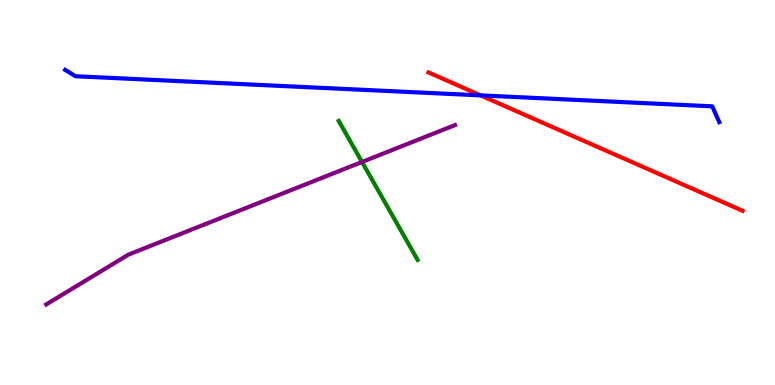[{'lines': ['blue', 'red'], 'intersections': [{'x': 6.2, 'y': 7.52}]}, {'lines': ['green', 'red'], 'intersections': []}, {'lines': ['purple', 'red'], 'intersections': []}, {'lines': ['blue', 'green'], 'intersections': []}, {'lines': ['blue', 'purple'], 'intersections': []}, {'lines': ['green', 'purple'], 'intersections': [{'x': 4.67, 'y': 5.79}]}]